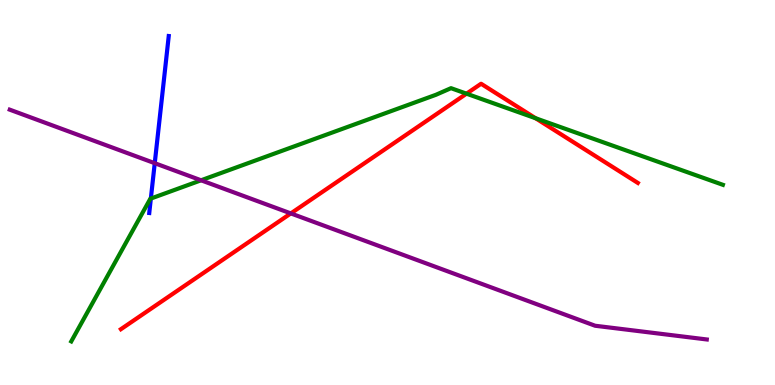[{'lines': ['blue', 'red'], 'intersections': []}, {'lines': ['green', 'red'], 'intersections': [{'x': 6.02, 'y': 7.57}, {'x': 6.91, 'y': 6.93}]}, {'lines': ['purple', 'red'], 'intersections': [{'x': 3.75, 'y': 4.46}]}, {'lines': ['blue', 'green'], 'intersections': [{'x': 1.95, 'y': 4.84}]}, {'lines': ['blue', 'purple'], 'intersections': [{'x': 2.0, 'y': 5.76}]}, {'lines': ['green', 'purple'], 'intersections': [{'x': 2.59, 'y': 5.32}]}]